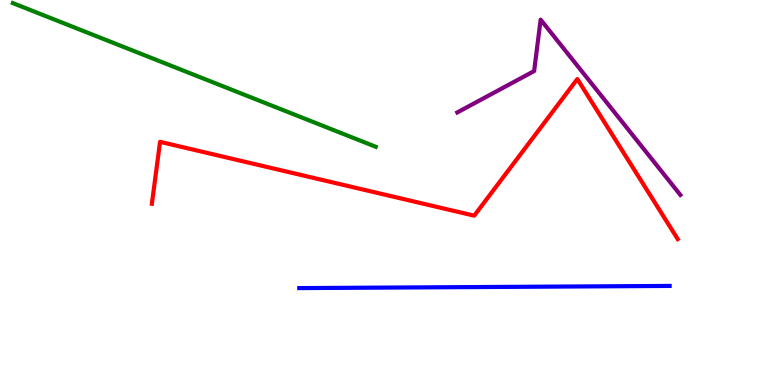[{'lines': ['blue', 'red'], 'intersections': []}, {'lines': ['green', 'red'], 'intersections': []}, {'lines': ['purple', 'red'], 'intersections': []}, {'lines': ['blue', 'green'], 'intersections': []}, {'lines': ['blue', 'purple'], 'intersections': []}, {'lines': ['green', 'purple'], 'intersections': []}]